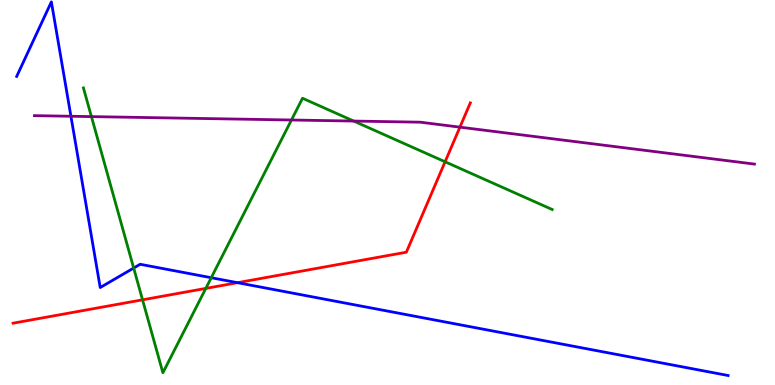[{'lines': ['blue', 'red'], 'intersections': [{'x': 3.06, 'y': 2.66}]}, {'lines': ['green', 'red'], 'intersections': [{'x': 1.84, 'y': 2.21}, {'x': 2.66, 'y': 2.51}, {'x': 5.74, 'y': 5.8}]}, {'lines': ['purple', 'red'], 'intersections': [{'x': 5.93, 'y': 6.7}]}, {'lines': ['blue', 'green'], 'intersections': [{'x': 1.72, 'y': 3.04}, {'x': 2.73, 'y': 2.79}]}, {'lines': ['blue', 'purple'], 'intersections': [{'x': 0.915, 'y': 6.98}]}, {'lines': ['green', 'purple'], 'intersections': [{'x': 1.18, 'y': 6.97}, {'x': 3.76, 'y': 6.88}, {'x': 4.56, 'y': 6.86}]}]